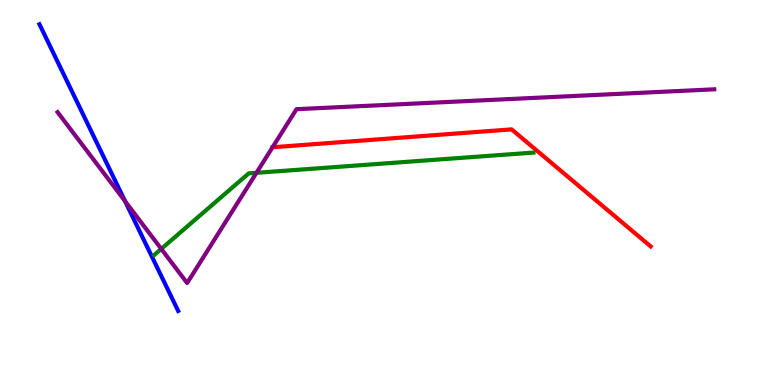[{'lines': ['blue', 'red'], 'intersections': []}, {'lines': ['green', 'red'], 'intersections': []}, {'lines': ['purple', 'red'], 'intersections': []}, {'lines': ['blue', 'green'], 'intersections': []}, {'lines': ['blue', 'purple'], 'intersections': [{'x': 1.61, 'y': 4.78}]}, {'lines': ['green', 'purple'], 'intersections': [{'x': 2.08, 'y': 3.54}, {'x': 3.31, 'y': 5.51}]}]